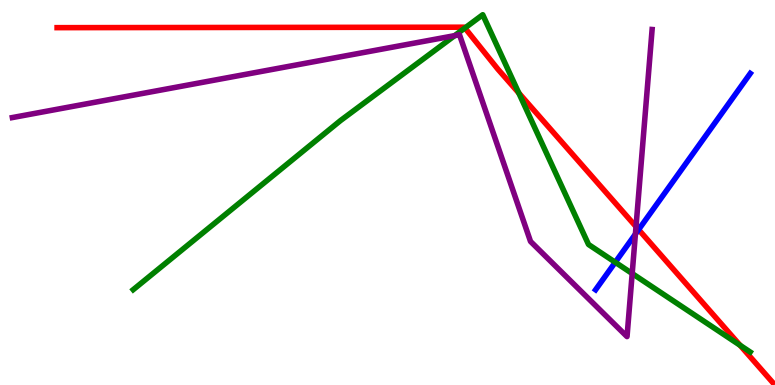[{'lines': ['blue', 'red'], 'intersections': [{'x': 8.24, 'y': 4.04}]}, {'lines': ['green', 'red'], 'intersections': [{'x': 6.0, 'y': 9.27}, {'x': 6.69, 'y': 7.58}, {'x': 9.55, 'y': 1.03}]}, {'lines': ['purple', 'red'], 'intersections': [{'x': 8.21, 'y': 4.11}]}, {'lines': ['blue', 'green'], 'intersections': [{'x': 7.94, 'y': 3.19}]}, {'lines': ['blue', 'purple'], 'intersections': [{'x': 8.2, 'y': 3.92}]}, {'lines': ['green', 'purple'], 'intersections': [{'x': 5.87, 'y': 9.07}, {'x': 8.16, 'y': 2.9}]}]